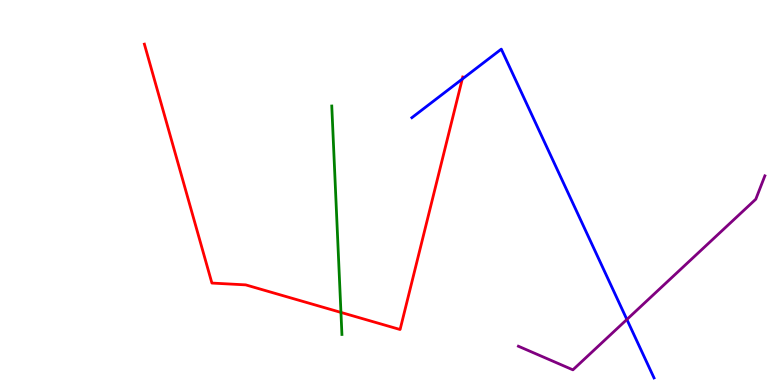[{'lines': ['blue', 'red'], 'intersections': [{'x': 5.96, 'y': 7.95}]}, {'lines': ['green', 'red'], 'intersections': [{'x': 4.4, 'y': 1.89}]}, {'lines': ['purple', 'red'], 'intersections': []}, {'lines': ['blue', 'green'], 'intersections': []}, {'lines': ['blue', 'purple'], 'intersections': [{'x': 8.09, 'y': 1.7}]}, {'lines': ['green', 'purple'], 'intersections': []}]